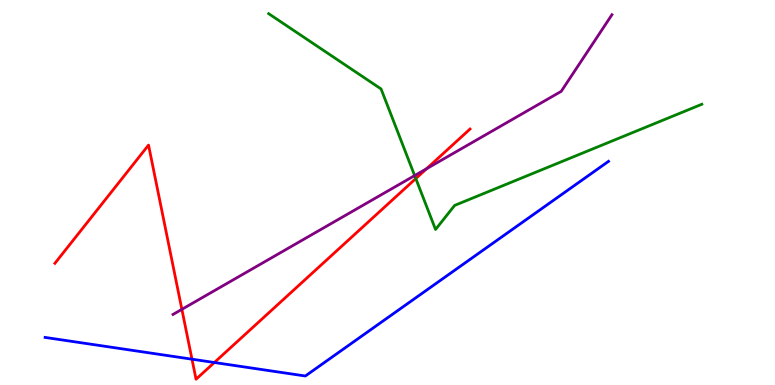[{'lines': ['blue', 'red'], 'intersections': [{'x': 2.48, 'y': 0.67}, {'x': 2.77, 'y': 0.584}]}, {'lines': ['green', 'red'], 'intersections': [{'x': 5.37, 'y': 5.36}]}, {'lines': ['purple', 'red'], 'intersections': [{'x': 2.35, 'y': 1.96}, {'x': 5.5, 'y': 5.62}]}, {'lines': ['blue', 'green'], 'intersections': []}, {'lines': ['blue', 'purple'], 'intersections': []}, {'lines': ['green', 'purple'], 'intersections': [{'x': 5.35, 'y': 5.44}]}]